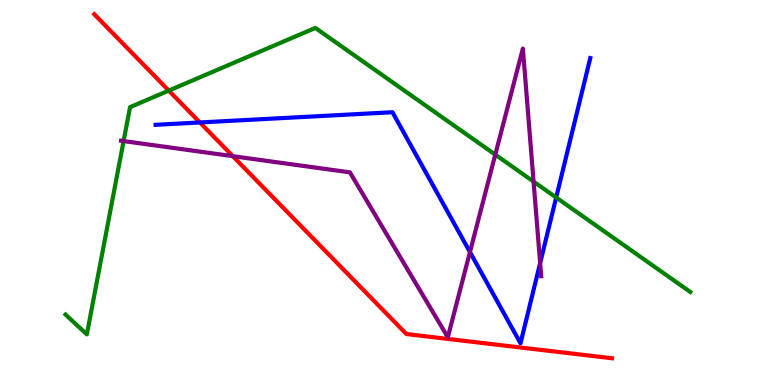[{'lines': ['blue', 'red'], 'intersections': [{'x': 2.58, 'y': 6.82}]}, {'lines': ['green', 'red'], 'intersections': [{'x': 2.18, 'y': 7.65}]}, {'lines': ['purple', 'red'], 'intersections': [{'x': 3.0, 'y': 5.94}]}, {'lines': ['blue', 'green'], 'intersections': [{'x': 7.18, 'y': 4.87}]}, {'lines': ['blue', 'purple'], 'intersections': [{'x': 6.06, 'y': 3.45}, {'x': 6.97, 'y': 3.17}]}, {'lines': ['green', 'purple'], 'intersections': [{'x': 1.59, 'y': 6.34}, {'x': 6.39, 'y': 5.98}, {'x': 6.88, 'y': 5.28}]}]